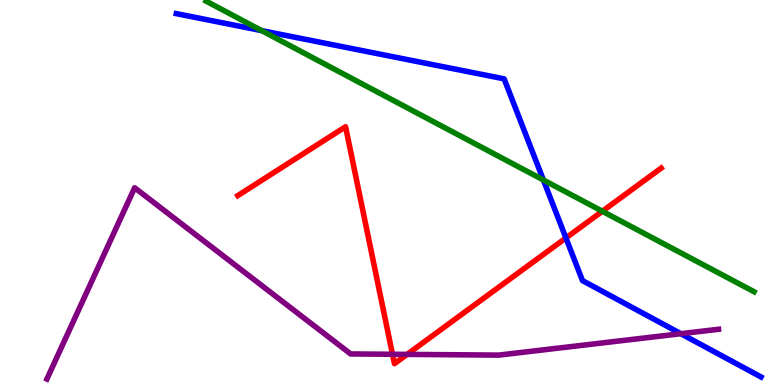[{'lines': ['blue', 'red'], 'intersections': [{'x': 7.3, 'y': 3.82}]}, {'lines': ['green', 'red'], 'intersections': [{'x': 7.77, 'y': 4.51}]}, {'lines': ['purple', 'red'], 'intersections': [{'x': 5.06, 'y': 0.798}, {'x': 5.25, 'y': 0.795}]}, {'lines': ['blue', 'green'], 'intersections': [{'x': 3.38, 'y': 9.2}, {'x': 7.01, 'y': 5.32}]}, {'lines': ['blue', 'purple'], 'intersections': [{'x': 8.79, 'y': 1.33}]}, {'lines': ['green', 'purple'], 'intersections': []}]